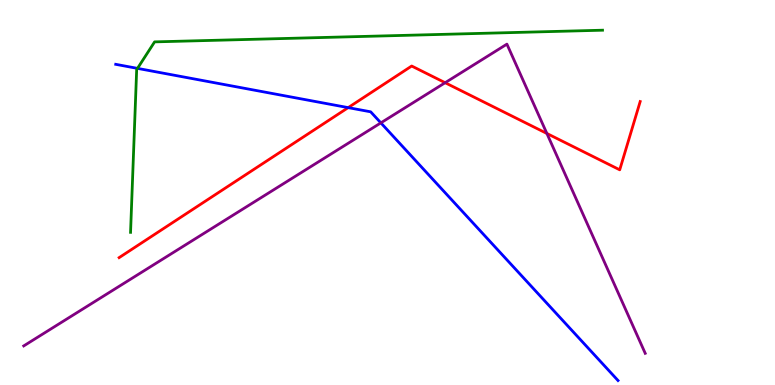[{'lines': ['blue', 'red'], 'intersections': [{'x': 4.49, 'y': 7.2}]}, {'lines': ['green', 'red'], 'intersections': []}, {'lines': ['purple', 'red'], 'intersections': [{'x': 5.74, 'y': 7.85}, {'x': 7.06, 'y': 6.53}]}, {'lines': ['blue', 'green'], 'intersections': [{'x': 1.77, 'y': 8.22}]}, {'lines': ['blue', 'purple'], 'intersections': [{'x': 4.91, 'y': 6.81}]}, {'lines': ['green', 'purple'], 'intersections': []}]